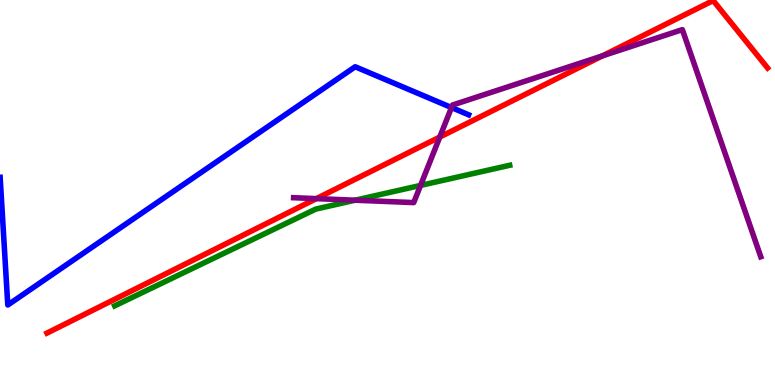[{'lines': ['blue', 'red'], 'intersections': []}, {'lines': ['green', 'red'], 'intersections': []}, {'lines': ['purple', 'red'], 'intersections': [{'x': 4.08, 'y': 4.84}, {'x': 5.67, 'y': 6.44}, {'x': 7.77, 'y': 8.55}]}, {'lines': ['blue', 'green'], 'intersections': []}, {'lines': ['blue', 'purple'], 'intersections': [{'x': 5.83, 'y': 7.21}]}, {'lines': ['green', 'purple'], 'intersections': [{'x': 4.58, 'y': 4.8}, {'x': 5.43, 'y': 5.18}]}]